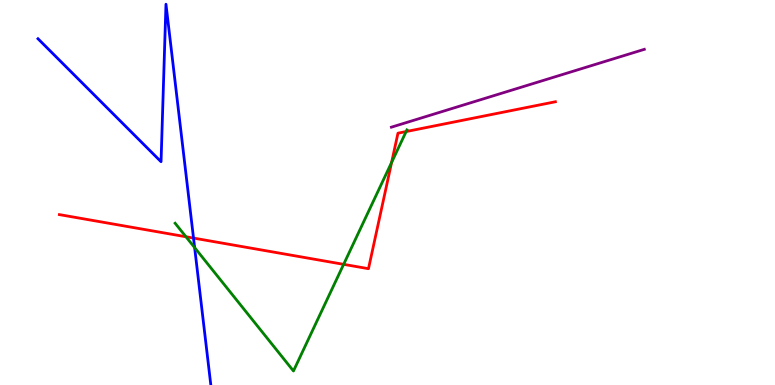[{'lines': ['blue', 'red'], 'intersections': [{'x': 2.5, 'y': 3.82}]}, {'lines': ['green', 'red'], 'intersections': [{'x': 2.4, 'y': 3.85}, {'x': 4.43, 'y': 3.13}, {'x': 5.05, 'y': 5.78}, {'x': 5.24, 'y': 6.58}]}, {'lines': ['purple', 'red'], 'intersections': []}, {'lines': ['blue', 'green'], 'intersections': [{'x': 2.51, 'y': 3.57}]}, {'lines': ['blue', 'purple'], 'intersections': []}, {'lines': ['green', 'purple'], 'intersections': []}]